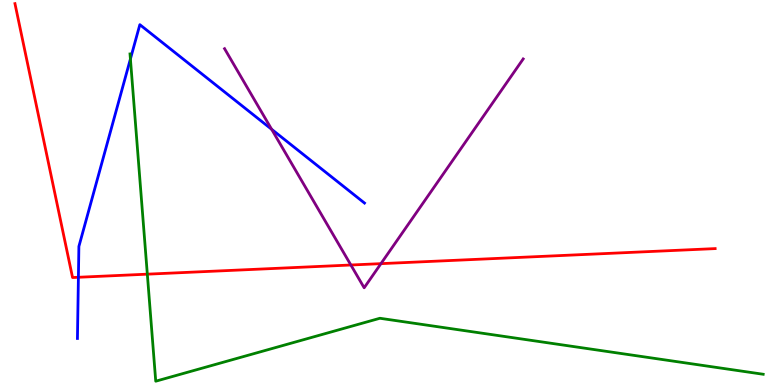[{'lines': ['blue', 'red'], 'intersections': [{'x': 1.01, 'y': 2.8}]}, {'lines': ['green', 'red'], 'intersections': [{'x': 1.9, 'y': 2.88}]}, {'lines': ['purple', 'red'], 'intersections': [{'x': 4.53, 'y': 3.12}, {'x': 4.92, 'y': 3.15}]}, {'lines': ['blue', 'green'], 'intersections': [{'x': 1.68, 'y': 8.47}]}, {'lines': ['blue', 'purple'], 'intersections': [{'x': 3.5, 'y': 6.64}]}, {'lines': ['green', 'purple'], 'intersections': []}]